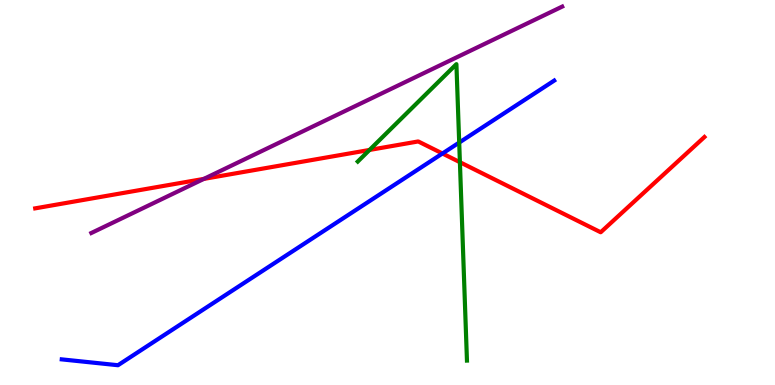[{'lines': ['blue', 'red'], 'intersections': [{'x': 5.71, 'y': 6.01}]}, {'lines': ['green', 'red'], 'intersections': [{'x': 4.77, 'y': 6.11}, {'x': 5.93, 'y': 5.79}]}, {'lines': ['purple', 'red'], 'intersections': [{'x': 2.63, 'y': 5.35}]}, {'lines': ['blue', 'green'], 'intersections': [{'x': 5.93, 'y': 6.3}]}, {'lines': ['blue', 'purple'], 'intersections': []}, {'lines': ['green', 'purple'], 'intersections': []}]